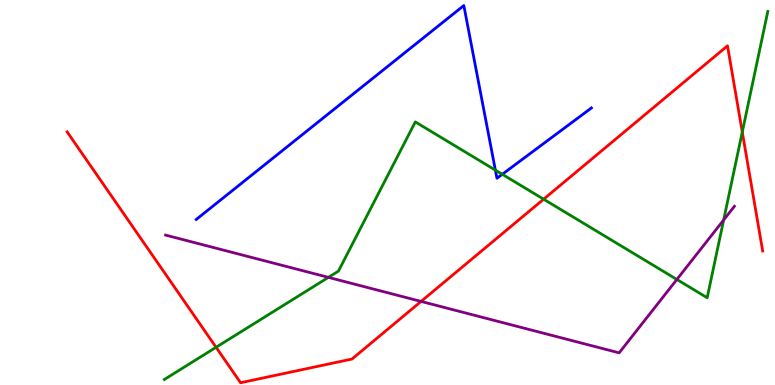[{'lines': ['blue', 'red'], 'intersections': []}, {'lines': ['green', 'red'], 'intersections': [{'x': 2.79, 'y': 0.98}, {'x': 7.01, 'y': 4.83}, {'x': 9.58, 'y': 6.57}]}, {'lines': ['purple', 'red'], 'intersections': [{'x': 5.43, 'y': 2.17}]}, {'lines': ['blue', 'green'], 'intersections': [{'x': 6.39, 'y': 5.58}, {'x': 6.48, 'y': 5.47}]}, {'lines': ['blue', 'purple'], 'intersections': []}, {'lines': ['green', 'purple'], 'intersections': [{'x': 4.24, 'y': 2.8}, {'x': 8.73, 'y': 2.74}, {'x': 9.34, 'y': 4.29}]}]